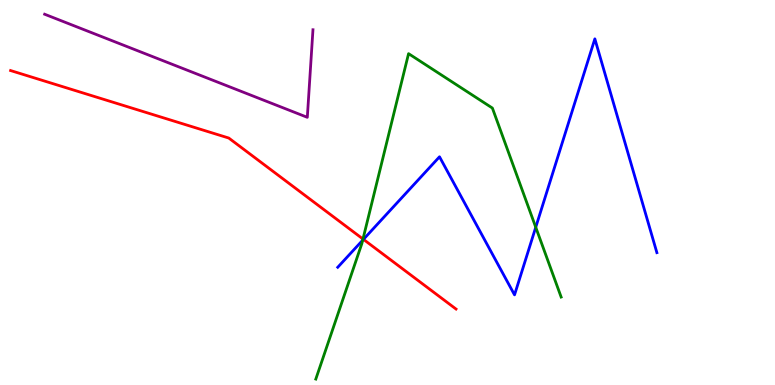[{'lines': ['blue', 'red'], 'intersections': [{'x': 4.69, 'y': 3.78}]}, {'lines': ['green', 'red'], 'intersections': [{'x': 4.68, 'y': 3.79}]}, {'lines': ['purple', 'red'], 'intersections': []}, {'lines': ['blue', 'green'], 'intersections': [{'x': 4.68, 'y': 3.76}, {'x': 6.91, 'y': 4.1}]}, {'lines': ['blue', 'purple'], 'intersections': []}, {'lines': ['green', 'purple'], 'intersections': []}]